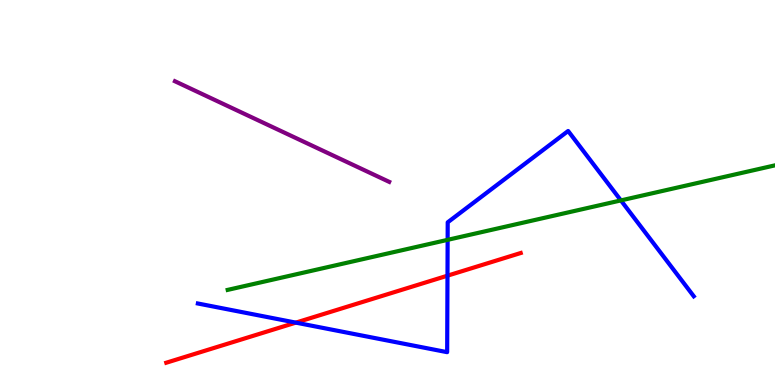[{'lines': ['blue', 'red'], 'intersections': [{'x': 3.82, 'y': 1.62}, {'x': 5.77, 'y': 2.84}]}, {'lines': ['green', 'red'], 'intersections': []}, {'lines': ['purple', 'red'], 'intersections': []}, {'lines': ['blue', 'green'], 'intersections': [{'x': 5.78, 'y': 3.77}, {'x': 8.01, 'y': 4.79}]}, {'lines': ['blue', 'purple'], 'intersections': []}, {'lines': ['green', 'purple'], 'intersections': []}]